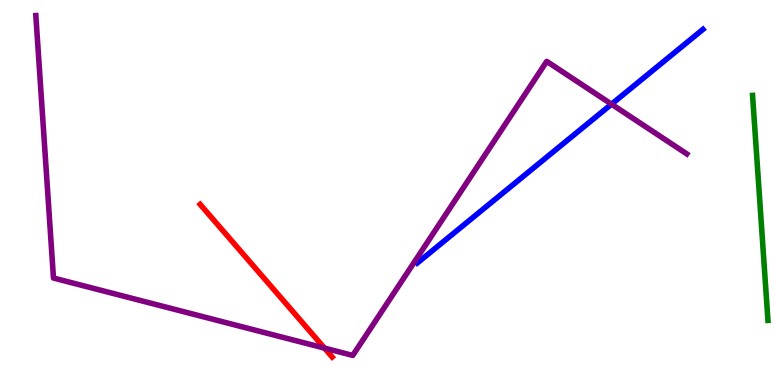[{'lines': ['blue', 'red'], 'intersections': []}, {'lines': ['green', 'red'], 'intersections': []}, {'lines': ['purple', 'red'], 'intersections': [{'x': 4.19, 'y': 0.958}]}, {'lines': ['blue', 'green'], 'intersections': []}, {'lines': ['blue', 'purple'], 'intersections': [{'x': 7.89, 'y': 7.29}]}, {'lines': ['green', 'purple'], 'intersections': []}]